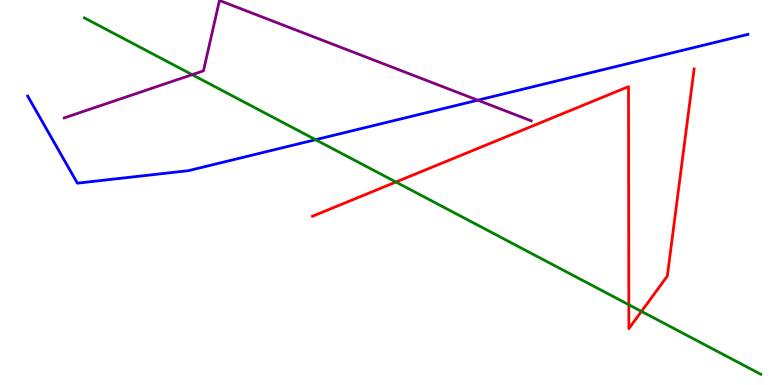[{'lines': ['blue', 'red'], 'intersections': []}, {'lines': ['green', 'red'], 'intersections': [{'x': 5.11, 'y': 5.27}, {'x': 8.11, 'y': 2.08}, {'x': 8.28, 'y': 1.91}]}, {'lines': ['purple', 'red'], 'intersections': []}, {'lines': ['blue', 'green'], 'intersections': [{'x': 4.07, 'y': 6.37}]}, {'lines': ['blue', 'purple'], 'intersections': [{'x': 6.16, 'y': 7.4}]}, {'lines': ['green', 'purple'], 'intersections': [{'x': 2.48, 'y': 8.06}]}]